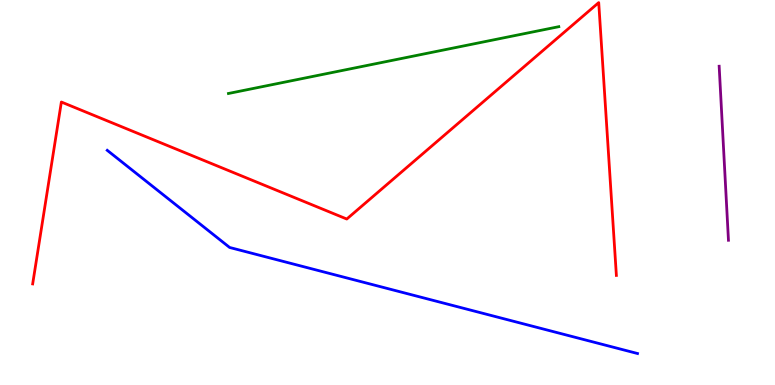[{'lines': ['blue', 'red'], 'intersections': []}, {'lines': ['green', 'red'], 'intersections': []}, {'lines': ['purple', 'red'], 'intersections': []}, {'lines': ['blue', 'green'], 'intersections': []}, {'lines': ['blue', 'purple'], 'intersections': []}, {'lines': ['green', 'purple'], 'intersections': []}]